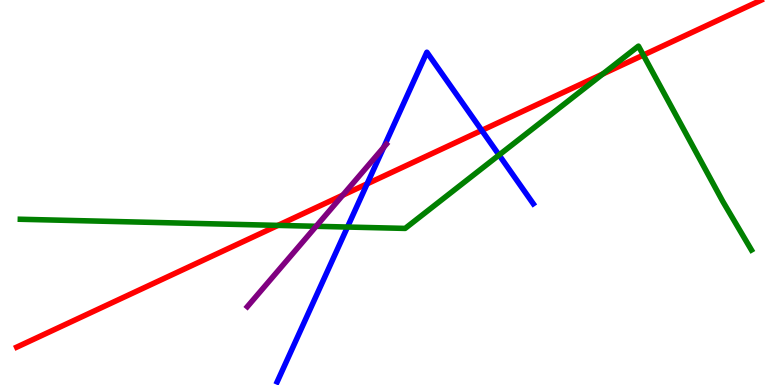[{'lines': ['blue', 'red'], 'intersections': [{'x': 4.74, 'y': 5.23}, {'x': 6.22, 'y': 6.61}]}, {'lines': ['green', 'red'], 'intersections': [{'x': 3.59, 'y': 4.15}, {'x': 7.78, 'y': 8.08}, {'x': 8.3, 'y': 8.57}]}, {'lines': ['purple', 'red'], 'intersections': [{'x': 4.42, 'y': 4.93}]}, {'lines': ['blue', 'green'], 'intersections': [{'x': 4.48, 'y': 4.1}, {'x': 6.44, 'y': 5.97}]}, {'lines': ['blue', 'purple'], 'intersections': [{'x': 4.95, 'y': 6.17}]}, {'lines': ['green', 'purple'], 'intersections': [{'x': 4.08, 'y': 4.12}]}]